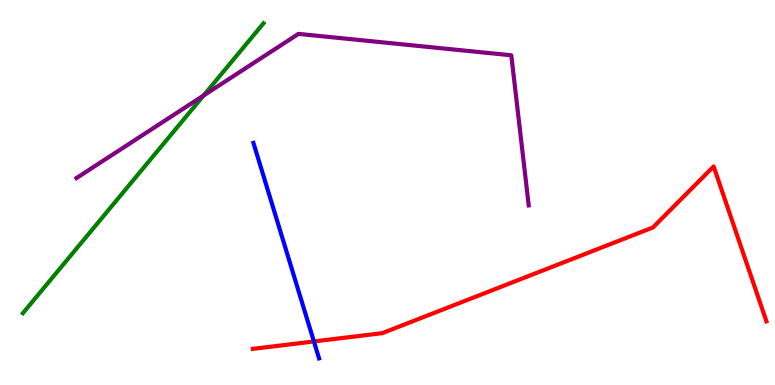[{'lines': ['blue', 'red'], 'intersections': [{'x': 4.05, 'y': 1.13}]}, {'lines': ['green', 'red'], 'intersections': []}, {'lines': ['purple', 'red'], 'intersections': []}, {'lines': ['blue', 'green'], 'intersections': []}, {'lines': ['blue', 'purple'], 'intersections': []}, {'lines': ['green', 'purple'], 'intersections': [{'x': 2.63, 'y': 7.52}]}]